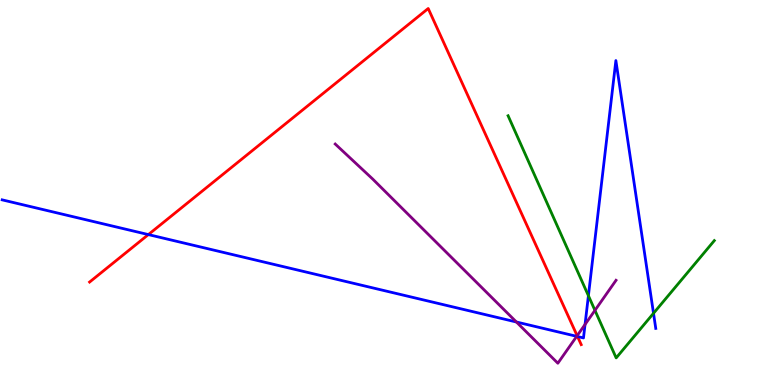[{'lines': ['blue', 'red'], 'intersections': [{'x': 1.91, 'y': 3.91}, {'x': 7.45, 'y': 1.26}]}, {'lines': ['green', 'red'], 'intersections': []}, {'lines': ['purple', 'red'], 'intersections': [{'x': 7.45, 'y': 1.28}]}, {'lines': ['blue', 'green'], 'intersections': [{'x': 7.59, 'y': 2.32}, {'x': 8.43, 'y': 1.86}]}, {'lines': ['blue', 'purple'], 'intersections': [{'x': 6.66, 'y': 1.64}, {'x': 7.44, 'y': 1.26}, {'x': 7.55, 'y': 1.57}]}, {'lines': ['green', 'purple'], 'intersections': [{'x': 7.68, 'y': 1.94}]}]